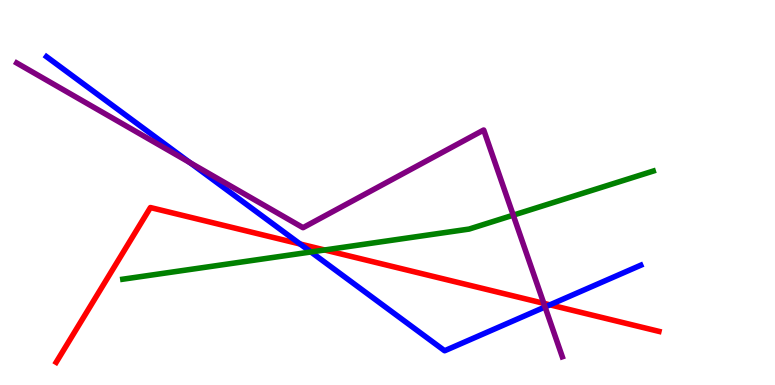[{'lines': ['blue', 'red'], 'intersections': [{'x': 3.87, 'y': 3.66}, {'x': 7.1, 'y': 2.08}]}, {'lines': ['green', 'red'], 'intersections': [{'x': 4.19, 'y': 3.51}]}, {'lines': ['purple', 'red'], 'intersections': [{'x': 7.02, 'y': 2.12}]}, {'lines': ['blue', 'green'], 'intersections': [{'x': 4.01, 'y': 3.46}]}, {'lines': ['blue', 'purple'], 'intersections': [{'x': 2.45, 'y': 5.77}, {'x': 7.03, 'y': 2.03}]}, {'lines': ['green', 'purple'], 'intersections': [{'x': 6.62, 'y': 4.41}]}]